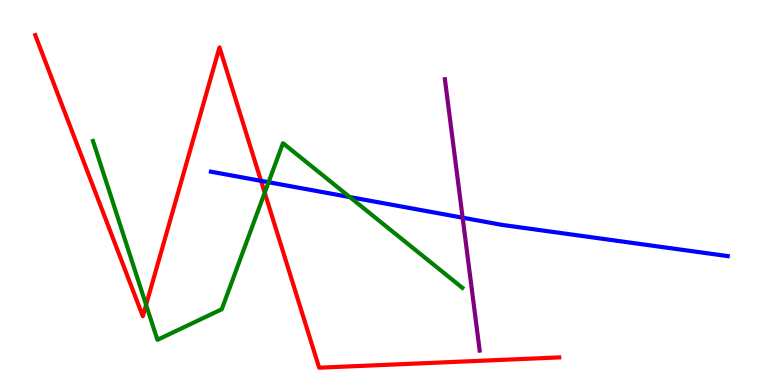[{'lines': ['blue', 'red'], 'intersections': [{'x': 3.37, 'y': 5.3}]}, {'lines': ['green', 'red'], 'intersections': [{'x': 1.89, 'y': 2.08}, {'x': 3.42, 'y': 4.99}]}, {'lines': ['purple', 'red'], 'intersections': []}, {'lines': ['blue', 'green'], 'intersections': [{'x': 3.47, 'y': 5.27}, {'x': 4.51, 'y': 4.88}]}, {'lines': ['blue', 'purple'], 'intersections': [{'x': 5.97, 'y': 4.35}]}, {'lines': ['green', 'purple'], 'intersections': []}]